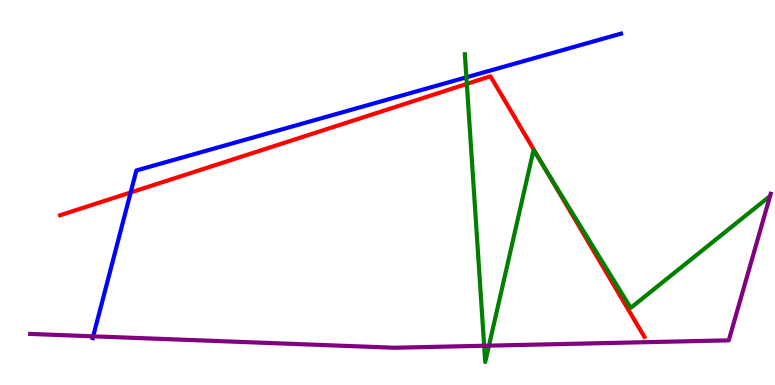[{'lines': ['blue', 'red'], 'intersections': [{'x': 1.69, 'y': 5.0}]}, {'lines': ['green', 'red'], 'intersections': [{'x': 6.02, 'y': 7.82}, {'x': 7.02, 'y': 5.66}]}, {'lines': ['purple', 'red'], 'intersections': []}, {'lines': ['blue', 'green'], 'intersections': [{'x': 6.02, 'y': 7.99}]}, {'lines': ['blue', 'purple'], 'intersections': [{'x': 1.2, 'y': 1.26}]}, {'lines': ['green', 'purple'], 'intersections': [{'x': 6.25, 'y': 1.02}, {'x': 6.31, 'y': 1.02}]}]